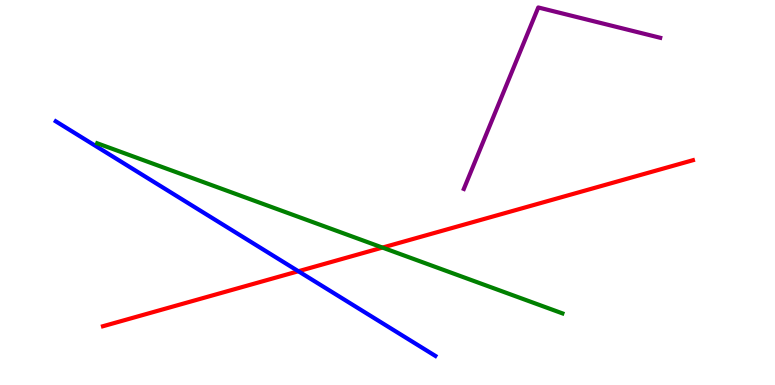[{'lines': ['blue', 'red'], 'intersections': [{'x': 3.85, 'y': 2.95}]}, {'lines': ['green', 'red'], 'intersections': [{'x': 4.94, 'y': 3.57}]}, {'lines': ['purple', 'red'], 'intersections': []}, {'lines': ['blue', 'green'], 'intersections': []}, {'lines': ['blue', 'purple'], 'intersections': []}, {'lines': ['green', 'purple'], 'intersections': []}]